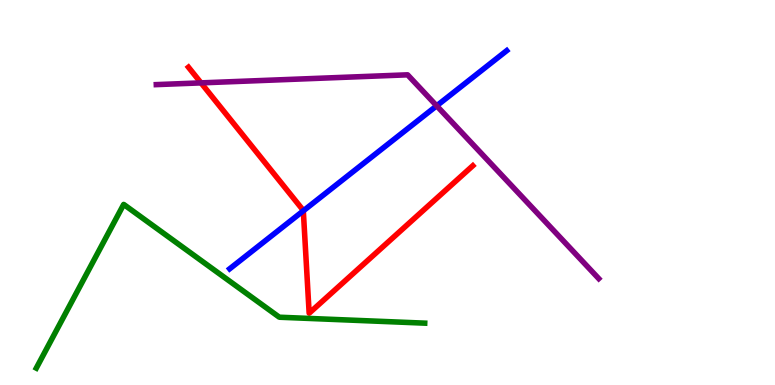[{'lines': ['blue', 'red'], 'intersections': [{'x': 3.91, 'y': 4.52}]}, {'lines': ['green', 'red'], 'intersections': []}, {'lines': ['purple', 'red'], 'intersections': [{'x': 2.59, 'y': 7.85}]}, {'lines': ['blue', 'green'], 'intersections': []}, {'lines': ['blue', 'purple'], 'intersections': [{'x': 5.63, 'y': 7.25}]}, {'lines': ['green', 'purple'], 'intersections': []}]